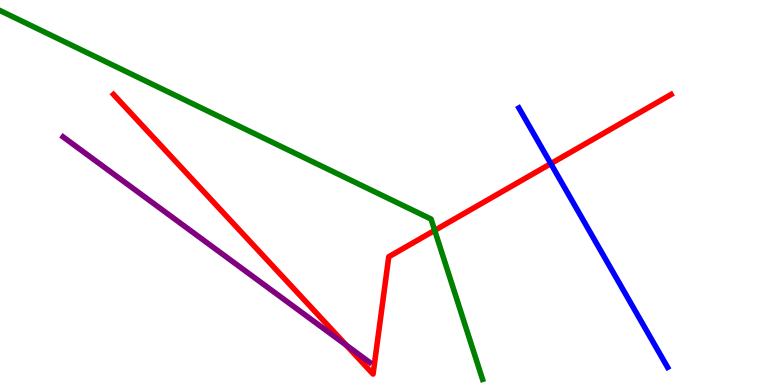[{'lines': ['blue', 'red'], 'intersections': [{'x': 7.11, 'y': 5.75}]}, {'lines': ['green', 'red'], 'intersections': [{'x': 5.61, 'y': 4.02}]}, {'lines': ['purple', 'red'], 'intersections': [{'x': 4.47, 'y': 1.03}]}, {'lines': ['blue', 'green'], 'intersections': []}, {'lines': ['blue', 'purple'], 'intersections': []}, {'lines': ['green', 'purple'], 'intersections': []}]